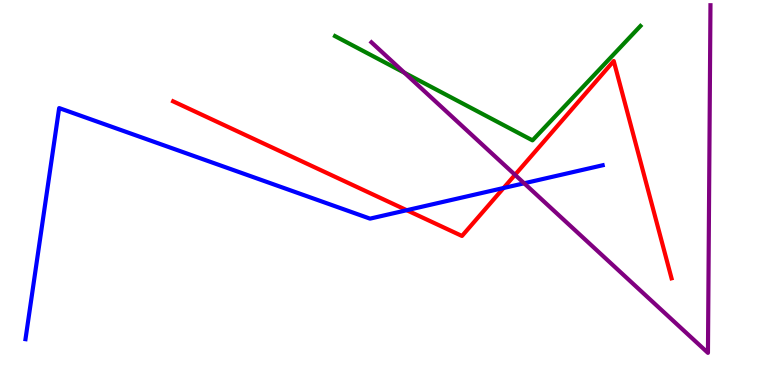[{'lines': ['blue', 'red'], 'intersections': [{'x': 5.25, 'y': 4.54}, {'x': 6.5, 'y': 5.12}]}, {'lines': ['green', 'red'], 'intersections': []}, {'lines': ['purple', 'red'], 'intersections': [{'x': 6.65, 'y': 5.46}]}, {'lines': ['blue', 'green'], 'intersections': []}, {'lines': ['blue', 'purple'], 'intersections': [{'x': 6.76, 'y': 5.24}]}, {'lines': ['green', 'purple'], 'intersections': [{'x': 5.22, 'y': 8.11}]}]